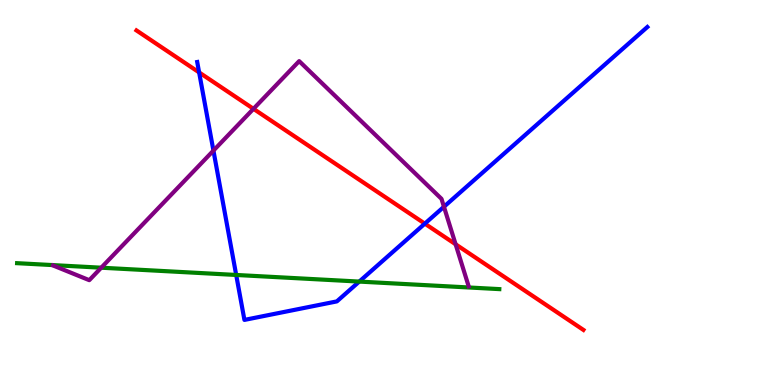[{'lines': ['blue', 'red'], 'intersections': [{'x': 2.57, 'y': 8.12}, {'x': 5.48, 'y': 4.19}]}, {'lines': ['green', 'red'], 'intersections': []}, {'lines': ['purple', 'red'], 'intersections': [{'x': 3.27, 'y': 7.17}, {'x': 5.88, 'y': 3.66}]}, {'lines': ['blue', 'green'], 'intersections': [{'x': 3.05, 'y': 2.86}, {'x': 4.64, 'y': 2.69}]}, {'lines': ['blue', 'purple'], 'intersections': [{'x': 2.75, 'y': 6.09}, {'x': 5.73, 'y': 4.63}]}, {'lines': ['green', 'purple'], 'intersections': [{'x': 1.31, 'y': 3.05}]}]